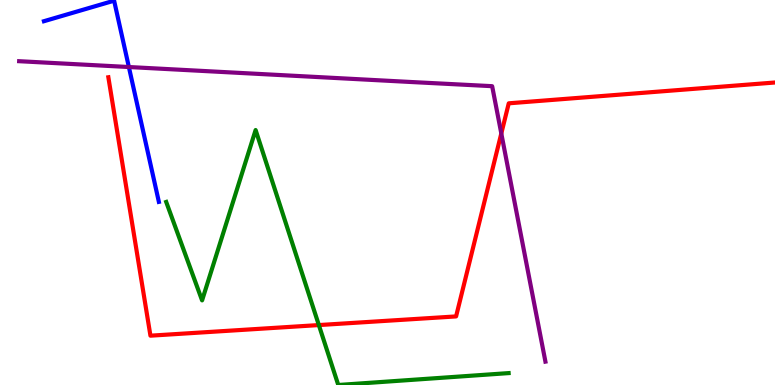[{'lines': ['blue', 'red'], 'intersections': []}, {'lines': ['green', 'red'], 'intersections': [{'x': 4.11, 'y': 1.56}]}, {'lines': ['purple', 'red'], 'intersections': [{'x': 6.47, 'y': 6.53}]}, {'lines': ['blue', 'green'], 'intersections': []}, {'lines': ['blue', 'purple'], 'intersections': [{'x': 1.66, 'y': 8.26}]}, {'lines': ['green', 'purple'], 'intersections': []}]